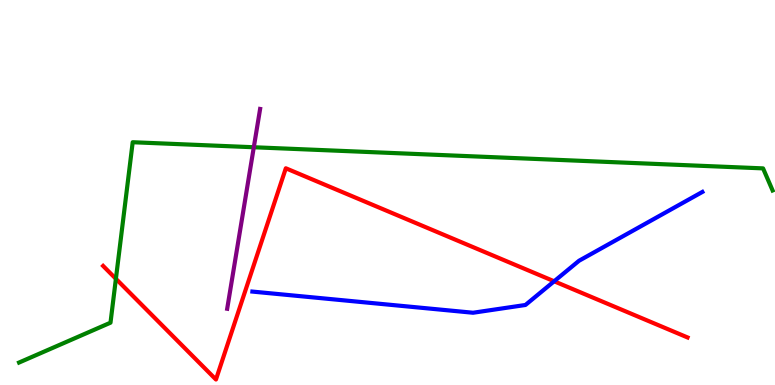[{'lines': ['blue', 'red'], 'intersections': [{'x': 7.15, 'y': 2.69}]}, {'lines': ['green', 'red'], 'intersections': [{'x': 1.5, 'y': 2.76}]}, {'lines': ['purple', 'red'], 'intersections': []}, {'lines': ['blue', 'green'], 'intersections': []}, {'lines': ['blue', 'purple'], 'intersections': []}, {'lines': ['green', 'purple'], 'intersections': [{'x': 3.27, 'y': 6.18}]}]